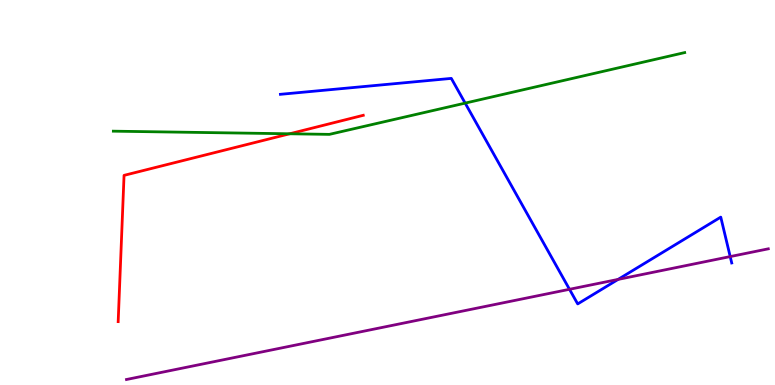[{'lines': ['blue', 'red'], 'intersections': []}, {'lines': ['green', 'red'], 'intersections': [{'x': 3.74, 'y': 6.53}]}, {'lines': ['purple', 'red'], 'intersections': []}, {'lines': ['blue', 'green'], 'intersections': [{'x': 6.0, 'y': 7.32}]}, {'lines': ['blue', 'purple'], 'intersections': [{'x': 7.35, 'y': 2.49}, {'x': 7.98, 'y': 2.74}, {'x': 9.42, 'y': 3.34}]}, {'lines': ['green', 'purple'], 'intersections': []}]